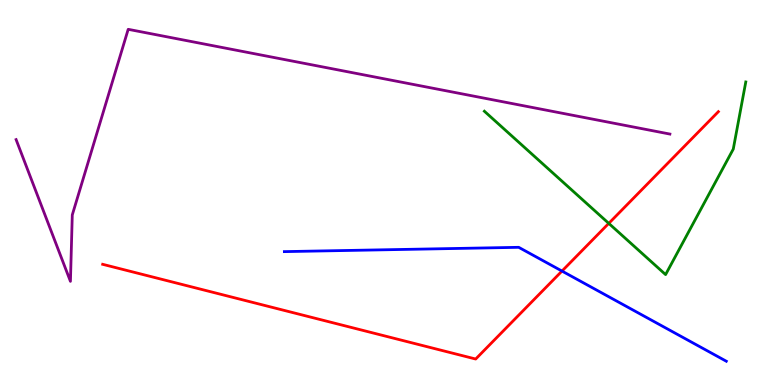[{'lines': ['blue', 'red'], 'intersections': [{'x': 7.25, 'y': 2.96}]}, {'lines': ['green', 'red'], 'intersections': [{'x': 7.86, 'y': 4.2}]}, {'lines': ['purple', 'red'], 'intersections': []}, {'lines': ['blue', 'green'], 'intersections': []}, {'lines': ['blue', 'purple'], 'intersections': []}, {'lines': ['green', 'purple'], 'intersections': []}]